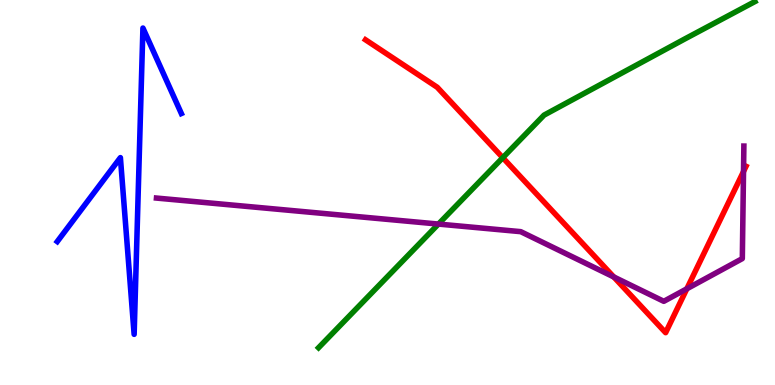[{'lines': ['blue', 'red'], 'intersections': []}, {'lines': ['green', 'red'], 'intersections': [{'x': 6.49, 'y': 5.9}]}, {'lines': ['purple', 'red'], 'intersections': [{'x': 7.92, 'y': 2.81}, {'x': 8.86, 'y': 2.5}, {'x': 9.59, 'y': 5.55}]}, {'lines': ['blue', 'green'], 'intersections': []}, {'lines': ['blue', 'purple'], 'intersections': []}, {'lines': ['green', 'purple'], 'intersections': [{'x': 5.66, 'y': 4.18}]}]